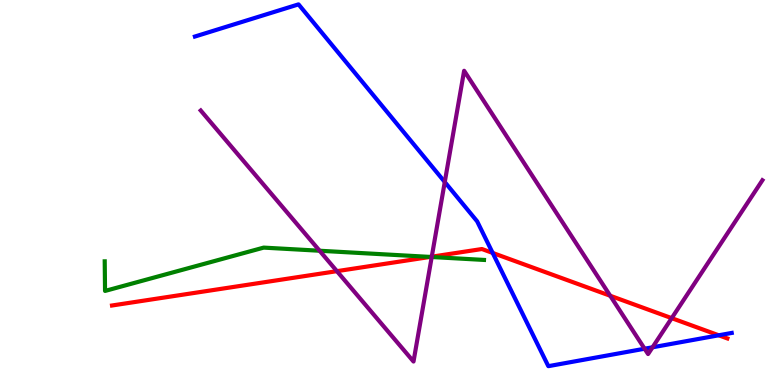[{'lines': ['blue', 'red'], 'intersections': [{'x': 6.36, 'y': 3.43}, {'x': 9.27, 'y': 1.29}]}, {'lines': ['green', 'red'], 'intersections': [{'x': 5.55, 'y': 3.33}]}, {'lines': ['purple', 'red'], 'intersections': [{'x': 4.35, 'y': 2.96}, {'x': 5.57, 'y': 3.33}, {'x': 7.87, 'y': 2.32}, {'x': 8.67, 'y': 1.74}]}, {'lines': ['blue', 'green'], 'intersections': []}, {'lines': ['blue', 'purple'], 'intersections': [{'x': 5.74, 'y': 5.27}, {'x': 8.32, 'y': 0.942}, {'x': 8.42, 'y': 0.98}]}, {'lines': ['green', 'purple'], 'intersections': [{'x': 4.12, 'y': 3.49}, {'x': 5.57, 'y': 3.32}]}]